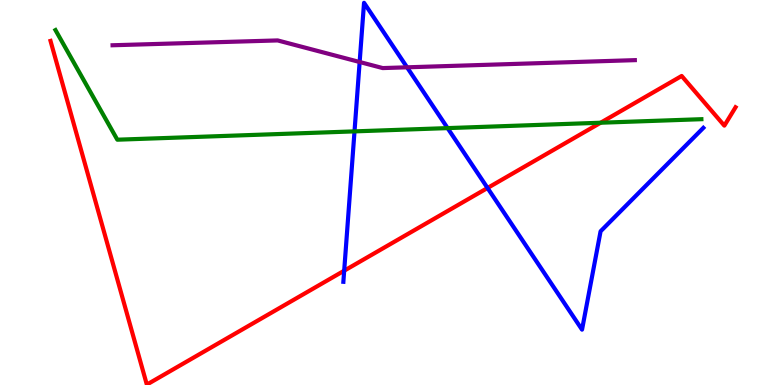[{'lines': ['blue', 'red'], 'intersections': [{'x': 4.44, 'y': 2.97}, {'x': 6.29, 'y': 5.12}]}, {'lines': ['green', 'red'], 'intersections': [{'x': 7.75, 'y': 6.81}]}, {'lines': ['purple', 'red'], 'intersections': []}, {'lines': ['blue', 'green'], 'intersections': [{'x': 4.57, 'y': 6.59}, {'x': 5.78, 'y': 6.67}]}, {'lines': ['blue', 'purple'], 'intersections': [{'x': 4.64, 'y': 8.39}, {'x': 5.25, 'y': 8.25}]}, {'lines': ['green', 'purple'], 'intersections': []}]